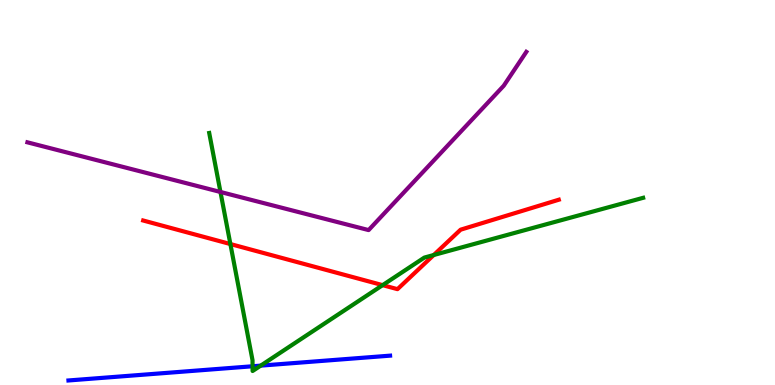[{'lines': ['blue', 'red'], 'intersections': []}, {'lines': ['green', 'red'], 'intersections': [{'x': 2.97, 'y': 3.66}, {'x': 4.94, 'y': 2.59}, {'x': 5.6, 'y': 3.38}]}, {'lines': ['purple', 'red'], 'intersections': []}, {'lines': ['blue', 'green'], 'intersections': [{'x': 3.26, 'y': 0.487}, {'x': 3.36, 'y': 0.503}]}, {'lines': ['blue', 'purple'], 'intersections': []}, {'lines': ['green', 'purple'], 'intersections': [{'x': 2.84, 'y': 5.01}]}]